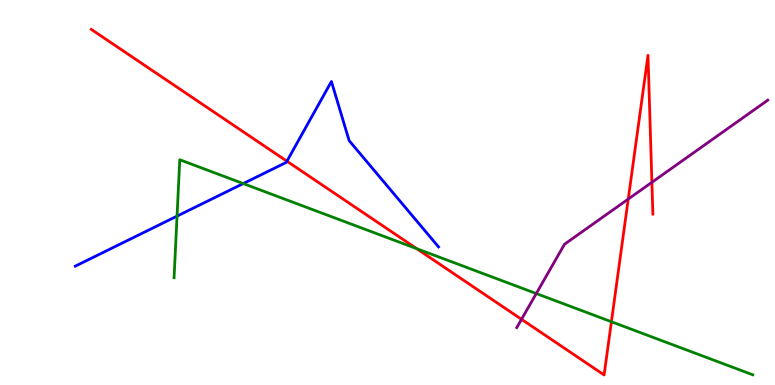[{'lines': ['blue', 'red'], 'intersections': [{'x': 3.7, 'y': 5.81}]}, {'lines': ['green', 'red'], 'intersections': [{'x': 5.38, 'y': 3.54}, {'x': 7.89, 'y': 1.64}]}, {'lines': ['purple', 'red'], 'intersections': [{'x': 6.73, 'y': 1.71}, {'x': 8.11, 'y': 4.83}, {'x': 8.41, 'y': 5.26}]}, {'lines': ['blue', 'green'], 'intersections': [{'x': 2.28, 'y': 4.39}, {'x': 3.14, 'y': 5.23}]}, {'lines': ['blue', 'purple'], 'intersections': []}, {'lines': ['green', 'purple'], 'intersections': [{'x': 6.92, 'y': 2.38}]}]